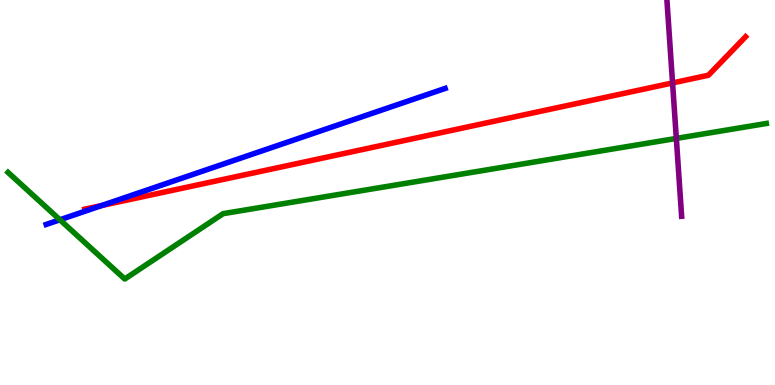[{'lines': ['blue', 'red'], 'intersections': [{'x': 1.31, 'y': 4.66}]}, {'lines': ['green', 'red'], 'intersections': []}, {'lines': ['purple', 'red'], 'intersections': [{'x': 8.68, 'y': 7.85}]}, {'lines': ['blue', 'green'], 'intersections': [{'x': 0.773, 'y': 4.29}]}, {'lines': ['blue', 'purple'], 'intersections': []}, {'lines': ['green', 'purple'], 'intersections': [{'x': 8.73, 'y': 6.4}]}]